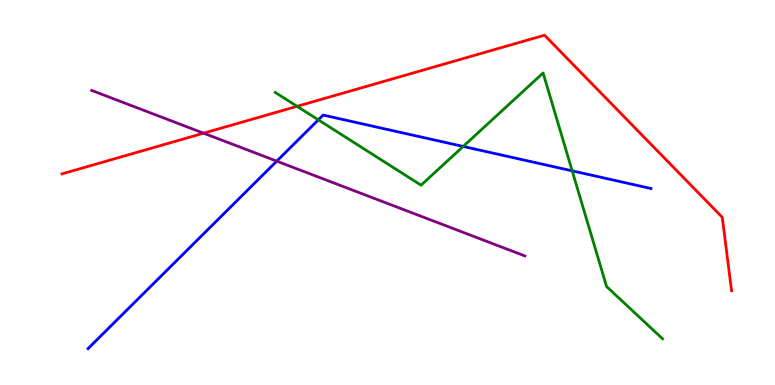[{'lines': ['blue', 'red'], 'intersections': []}, {'lines': ['green', 'red'], 'intersections': [{'x': 3.83, 'y': 7.24}]}, {'lines': ['purple', 'red'], 'intersections': [{'x': 2.63, 'y': 6.54}]}, {'lines': ['blue', 'green'], 'intersections': [{'x': 4.11, 'y': 6.89}, {'x': 5.98, 'y': 6.2}, {'x': 7.38, 'y': 5.56}]}, {'lines': ['blue', 'purple'], 'intersections': [{'x': 3.57, 'y': 5.81}]}, {'lines': ['green', 'purple'], 'intersections': []}]